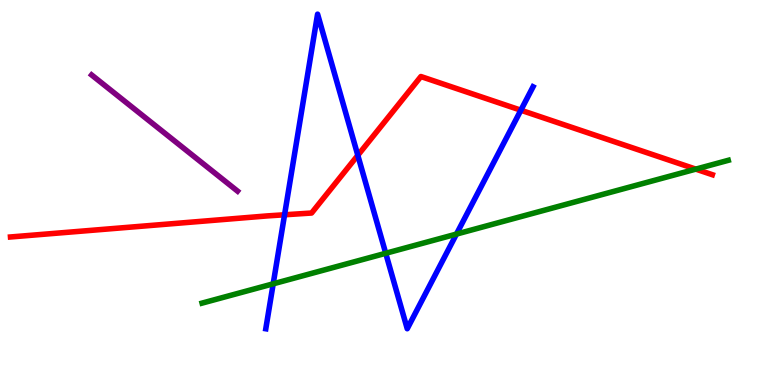[{'lines': ['blue', 'red'], 'intersections': [{'x': 3.67, 'y': 4.42}, {'x': 4.62, 'y': 5.97}, {'x': 6.72, 'y': 7.14}]}, {'lines': ['green', 'red'], 'intersections': [{'x': 8.98, 'y': 5.61}]}, {'lines': ['purple', 'red'], 'intersections': []}, {'lines': ['blue', 'green'], 'intersections': [{'x': 3.53, 'y': 2.63}, {'x': 4.98, 'y': 3.42}, {'x': 5.89, 'y': 3.92}]}, {'lines': ['blue', 'purple'], 'intersections': []}, {'lines': ['green', 'purple'], 'intersections': []}]